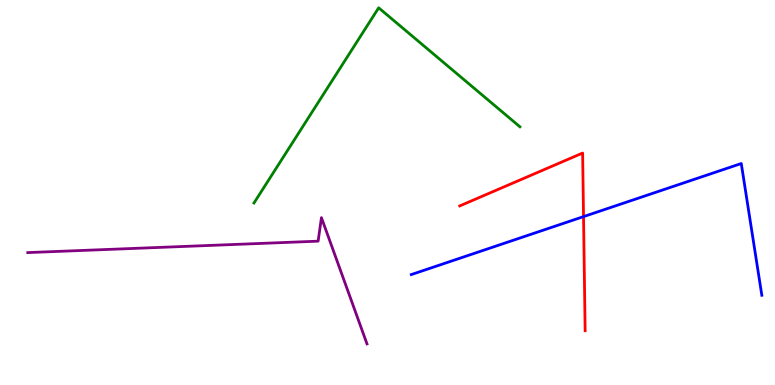[{'lines': ['blue', 'red'], 'intersections': [{'x': 7.53, 'y': 4.37}]}, {'lines': ['green', 'red'], 'intersections': []}, {'lines': ['purple', 'red'], 'intersections': []}, {'lines': ['blue', 'green'], 'intersections': []}, {'lines': ['blue', 'purple'], 'intersections': []}, {'lines': ['green', 'purple'], 'intersections': []}]